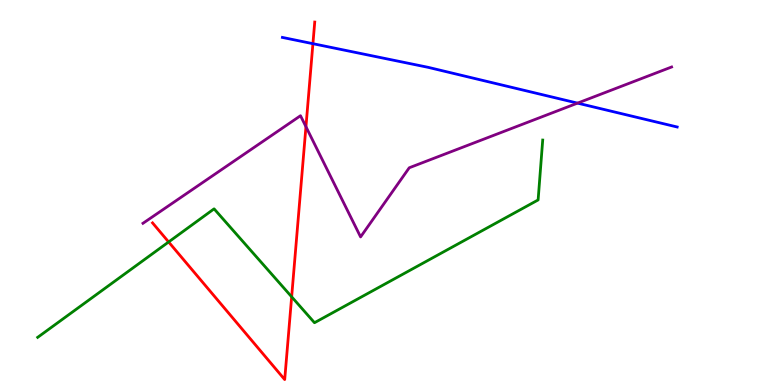[{'lines': ['blue', 'red'], 'intersections': [{'x': 4.04, 'y': 8.87}]}, {'lines': ['green', 'red'], 'intersections': [{'x': 2.18, 'y': 3.72}, {'x': 3.76, 'y': 2.29}]}, {'lines': ['purple', 'red'], 'intersections': [{'x': 3.95, 'y': 6.71}]}, {'lines': ['blue', 'green'], 'intersections': []}, {'lines': ['blue', 'purple'], 'intersections': [{'x': 7.45, 'y': 7.32}]}, {'lines': ['green', 'purple'], 'intersections': []}]